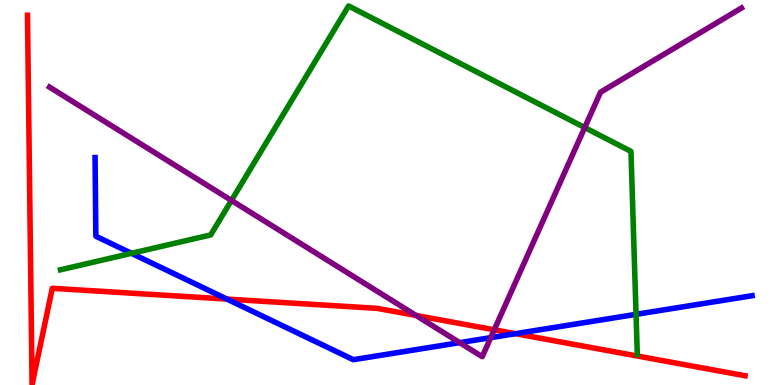[{'lines': ['blue', 'red'], 'intersections': [{'x': 2.93, 'y': 2.23}, {'x': 6.65, 'y': 1.33}]}, {'lines': ['green', 'red'], 'intersections': []}, {'lines': ['purple', 'red'], 'intersections': [{'x': 5.37, 'y': 1.81}, {'x': 6.38, 'y': 1.43}]}, {'lines': ['blue', 'green'], 'intersections': [{'x': 1.7, 'y': 3.42}, {'x': 8.21, 'y': 1.84}]}, {'lines': ['blue', 'purple'], 'intersections': [{'x': 5.93, 'y': 1.1}, {'x': 6.33, 'y': 1.23}]}, {'lines': ['green', 'purple'], 'intersections': [{'x': 2.99, 'y': 4.79}, {'x': 7.54, 'y': 6.69}]}]